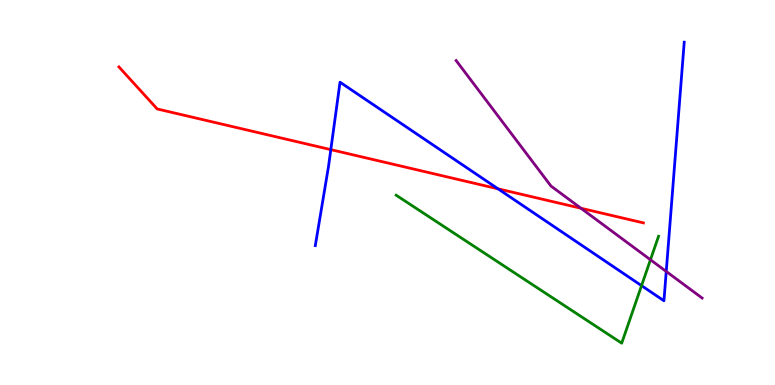[{'lines': ['blue', 'red'], 'intersections': [{'x': 4.27, 'y': 6.11}, {'x': 6.43, 'y': 5.1}]}, {'lines': ['green', 'red'], 'intersections': []}, {'lines': ['purple', 'red'], 'intersections': [{'x': 7.5, 'y': 4.59}]}, {'lines': ['blue', 'green'], 'intersections': [{'x': 8.28, 'y': 2.58}]}, {'lines': ['blue', 'purple'], 'intersections': [{'x': 8.6, 'y': 2.95}]}, {'lines': ['green', 'purple'], 'intersections': [{'x': 8.39, 'y': 3.25}]}]